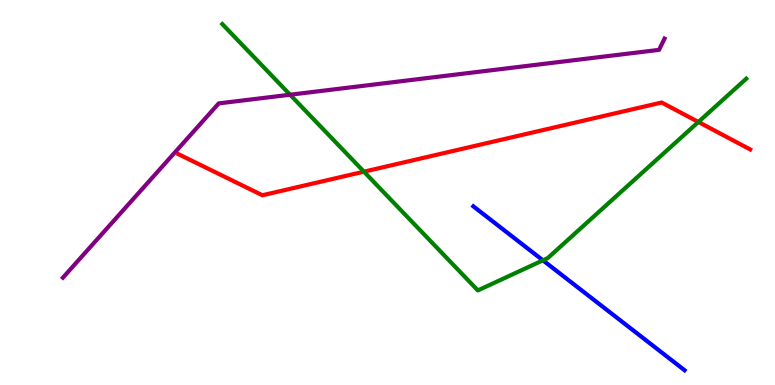[{'lines': ['blue', 'red'], 'intersections': []}, {'lines': ['green', 'red'], 'intersections': [{'x': 4.7, 'y': 5.54}, {'x': 9.01, 'y': 6.83}]}, {'lines': ['purple', 'red'], 'intersections': []}, {'lines': ['blue', 'green'], 'intersections': [{'x': 7.01, 'y': 3.24}]}, {'lines': ['blue', 'purple'], 'intersections': []}, {'lines': ['green', 'purple'], 'intersections': [{'x': 3.74, 'y': 7.54}]}]